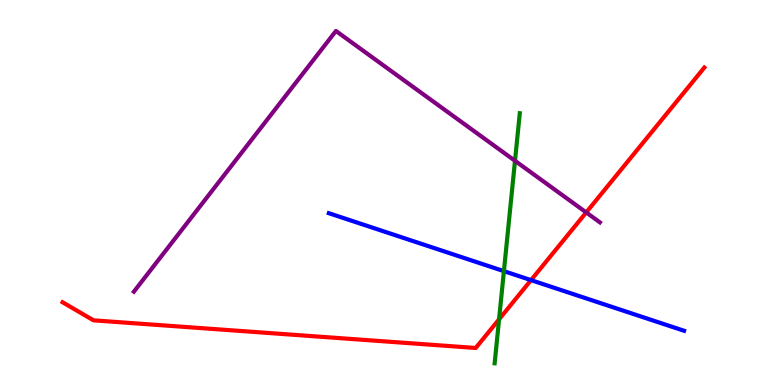[{'lines': ['blue', 'red'], 'intersections': [{'x': 6.85, 'y': 2.72}]}, {'lines': ['green', 'red'], 'intersections': [{'x': 6.44, 'y': 1.71}]}, {'lines': ['purple', 'red'], 'intersections': [{'x': 7.56, 'y': 4.48}]}, {'lines': ['blue', 'green'], 'intersections': [{'x': 6.5, 'y': 2.96}]}, {'lines': ['blue', 'purple'], 'intersections': []}, {'lines': ['green', 'purple'], 'intersections': [{'x': 6.65, 'y': 5.82}]}]